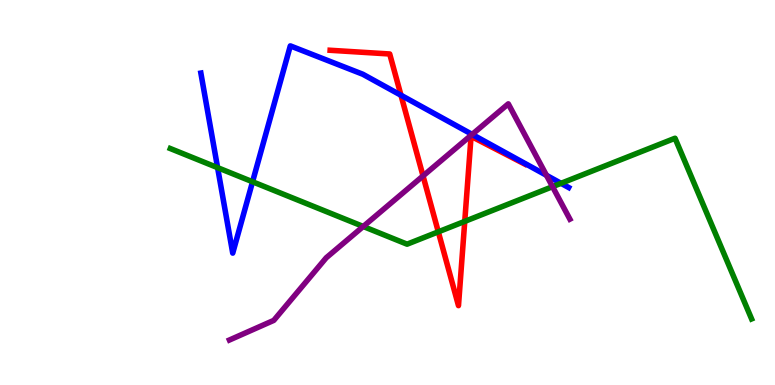[{'lines': ['blue', 'red'], 'intersections': [{'x': 5.17, 'y': 7.53}]}, {'lines': ['green', 'red'], 'intersections': [{'x': 5.66, 'y': 3.98}, {'x': 6.0, 'y': 4.25}]}, {'lines': ['purple', 'red'], 'intersections': [{'x': 5.46, 'y': 5.43}]}, {'lines': ['blue', 'green'], 'intersections': [{'x': 2.81, 'y': 5.65}, {'x': 3.26, 'y': 5.28}, {'x': 7.24, 'y': 5.24}]}, {'lines': ['blue', 'purple'], 'intersections': [{'x': 6.09, 'y': 6.51}, {'x': 7.05, 'y': 5.45}]}, {'lines': ['green', 'purple'], 'intersections': [{'x': 4.69, 'y': 4.12}, {'x': 7.13, 'y': 5.15}]}]